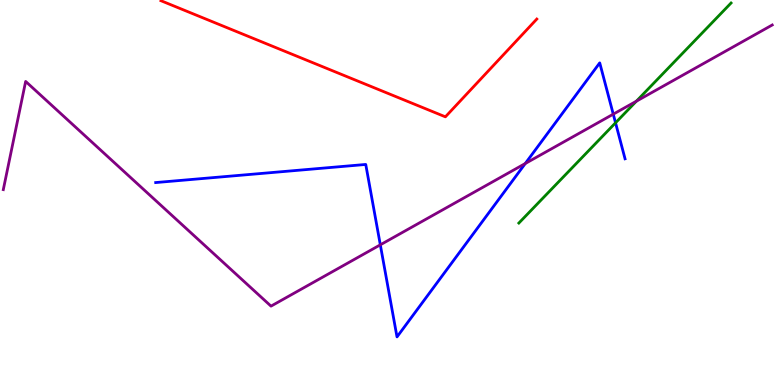[{'lines': ['blue', 'red'], 'intersections': []}, {'lines': ['green', 'red'], 'intersections': []}, {'lines': ['purple', 'red'], 'intersections': []}, {'lines': ['blue', 'green'], 'intersections': [{'x': 7.94, 'y': 6.81}]}, {'lines': ['blue', 'purple'], 'intersections': [{'x': 4.91, 'y': 3.64}, {'x': 6.78, 'y': 5.75}, {'x': 7.91, 'y': 7.03}]}, {'lines': ['green', 'purple'], 'intersections': [{'x': 8.21, 'y': 7.37}]}]